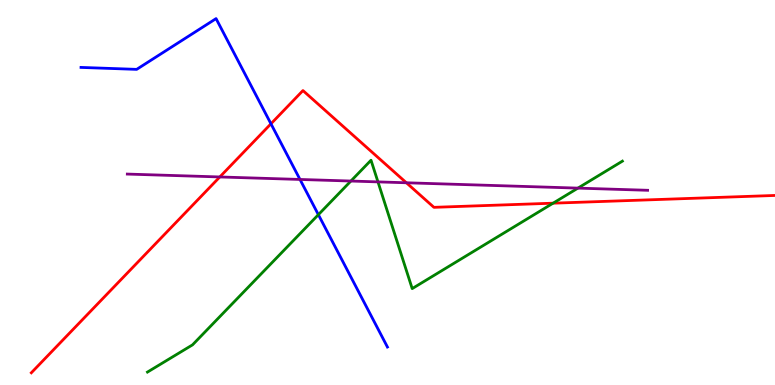[{'lines': ['blue', 'red'], 'intersections': [{'x': 3.5, 'y': 6.78}]}, {'lines': ['green', 'red'], 'intersections': [{'x': 7.14, 'y': 4.72}]}, {'lines': ['purple', 'red'], 'intersections': [{'x': 2.84, 'y': 5.4}, {'x': 5.24, 'y': 5.25}]}, {'lines': ['blue', 'green'], 'intersections': [{'x': 4.11, 'y': 4.42}]}, {'lines': ['blue', 'purple'], 'intersections': [{'x': 3.87, 'y': 5.34}]}, {'lines': ['green', 'purple'], 'intersections': [{'x': 4.53, 'y': 5.3}, {'x': 4.88, 'y': 5.28}, {'x': 7.46, 'y': 5.11}]}]